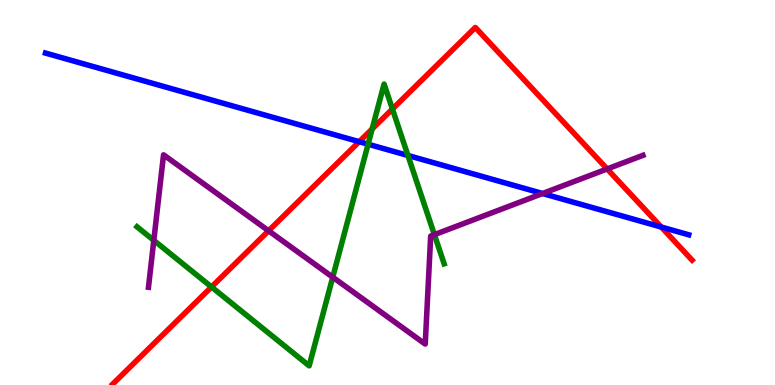[{'lines': ['blue', 'red'], 'intersections': [{'x': 4.63, 'y': 6.32}, {'x': 8.53, 'y': 4.1}]}, {'lines': ['green', 'red'], 'intersections': [{'x': 2.73, 'y': 2.55}, {'x': 4.8, 'y': 6.65}, {'x': 5.06, 'y': 7.17}]}, {'lines': ['purple', 'red'], 'intersections': [{'x': 3.47, 'y': 4.01}, {'x': 7.83, 'y': 5.61}]}, {'lines': ['blue', 'green'], 'intersections': [{'x': 4.75, 'y': 6.25}, {'x': 5.26, 'y': 5.96}]}, {'lines': ['blue', 'purple'], 'intersections': [{'x': 7.0, 'y': 4.97}]}, {'lines': ['green', 'purple'], 'intersections': [{'x': 1.98, 'y': 3.76}, {'x': 4.29, 'y': 2.8}, {'x': 5.61, 'y': 3.91}]}]